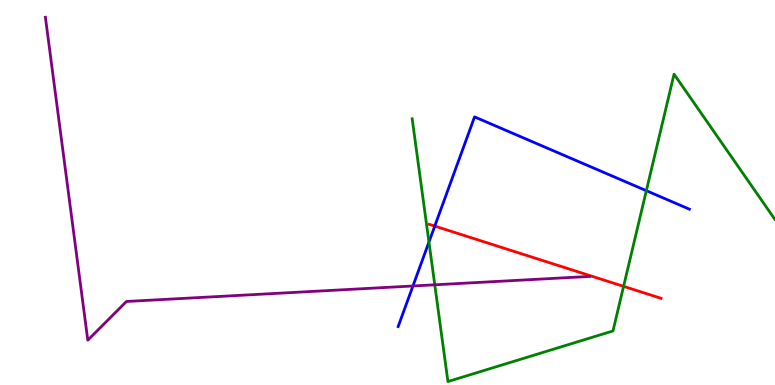[{'lines': ['blue', 'red'], 'intersections': [{'x': 5.61, 'y': 4.13}]}, {'lines': ['green', 'red'], 'intersections': [{'x': 8.05, 'y': 2.56}]}, {'lines': ['purple', 'red'], 'intersections': []}, {'lines': ['blue', 'green'], 'intersections': [{'x': 5.53, 'y': 3.71}, {'x': 8.34, 'y': 5.05}]}, {'lines': ['blue', 'purple'], 'intersections': [{'x': 5.33, 'y': 2.57}]}, {'lines': ['green', 'purple'], 'intersections': [{'x': 5.61, 'y': 2.6}]}]